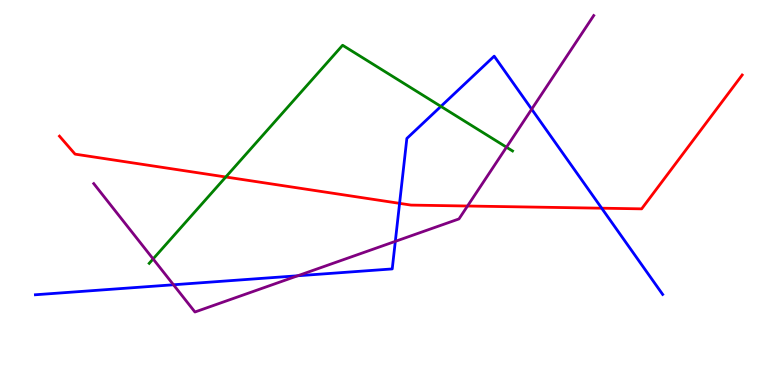[{'lines': ['blue', 'red'], 'intersections': [{'x': 5.16, 'y': 4.72}, {'x': 7.76, 'y': 4.59}]}, {'lines': ['green', 'red'], 'intersections': [{'x': 2.91, 'y': 5.4}]}, {'lines': ['purple', 'red'], 'intersections': [{'x': 6.03, 'y': 4.65}]}, {'lines': ['blue', 'green'], 'intersections': [{'x': 5.69, 'y': 7.24}]}, {'lines': ['blue', 'purple'], 'intersections': [{'x': 2.24, 'y': 2.6}, {'x': 3.84, 'y': 2.84}, {'x': 5.1, 'y': 3.73}, {'x': 6.86, 'y': 7.16}]}, {'lines': ['green', 'purple'], 'intersections': [{'x': 1.98, 'y': 3.27}, {'x': 6.54, 'y': 6.18}]}]